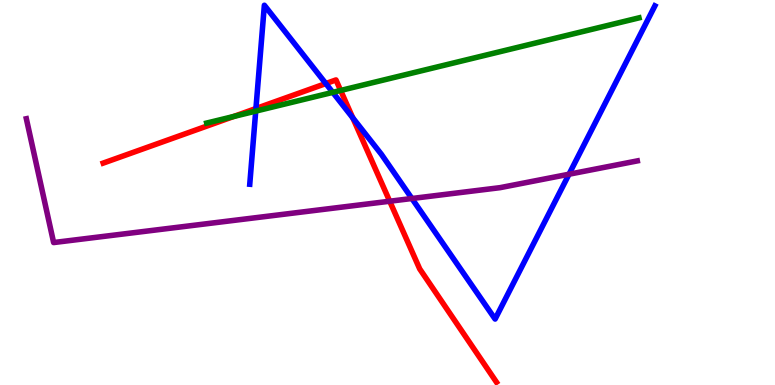[{'lines': ['blue', 'red'], 'intersections': [{'x': 3.3, 'y': 7.18}, {'x': 4.2, 'y': 7.83}, {'x': 4.55, 'y': 6.94}]}, {'lines': ['green', 'red'], 'intersections': [{'x': 3.02, 'y': 6.97}, {'x': 4.4, 'y': 7.65}]}, {'lines': ['purple', 'red'], 'intersections': [{'x': 5.03, 'y': 4.77}]}, {'lines': ['blue', 'green'], 'intersections': [{'x': 3.3, 'y': 7.11}, {'x': 4.29, 'y': 7.6}]}, {'lines': ['blue', 'purple'], 'intersections': [{'x': 5.31, 'y': 4.84}, {'x': 7.34, 'y': 5.47}]}, {'lines': ['green', 'purple'], 'intersections': []}]